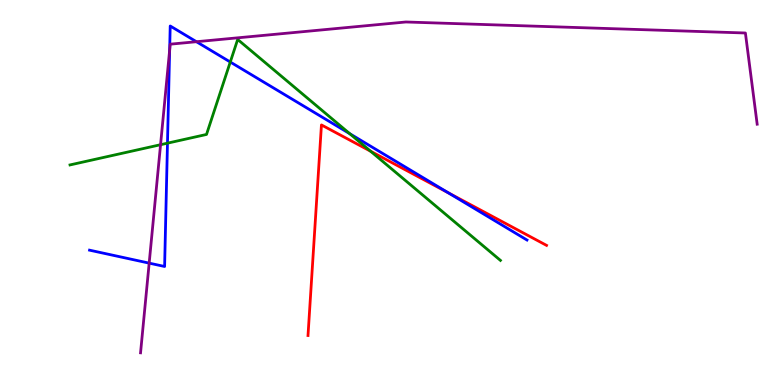[{'lines': ['blue', 'red'], 'intersections': [{'x': 5.78, 'y': 4.99}]}, {'lines': ['green', 'red'], 'intersections': [{'x': 4.78, 'y': 6.07}]}, {'lines': ['purple', 'red'], 'intersections': []}, {'lines': ['blue', 'green'], 'intersections': [{'x': 2.16, 'y': 6.28}, {'x': 2.97, 'y': 8.39}, {'x': 4.51, 'y': 6.53}]}, {'lines': ['blue', 'purple'], 'intersections': [{'x': 1.92, 'y': 3.17}, {'x': 2.19, 'y': 8.7}, {'x': 2.53, 'y': 8.92}]}, {'lines': ['green', 'purple'], 'intersections': [{'x': 2.07, 'y': 6.24}]}]